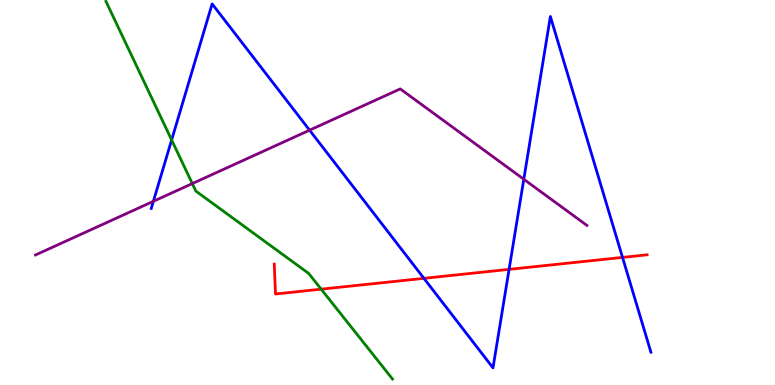[{'lines': ['blue', 'red'], 'intersections': [{'x': 5.47, 'y': 2.77}, {'x': 6.57, 'y': 3.0}, {'x': 8.03, 'y': 3.31}]}, {'lines': ['green', 'red'], 'intersections': [{'x': 4.14, 'y': 2.49}]}, {'lines': ['purple', 'red'], 'intersections': []}, {'lines': ['blue', 'green'], 'intersections': [{'x': 2.21, 'y': 6.36}]}, {'lines': ['blue', 'purple'], 'intersections': [{'x': 1.98, 'y': 4.77}, {'x': 3.99, 'y': 6.62}, {'x': 6.76, 'y': 5.34}]}, {'lines': ['green', 'purple'], 'intersections': [{'x': 2.48, 'y': 5.23}]}]